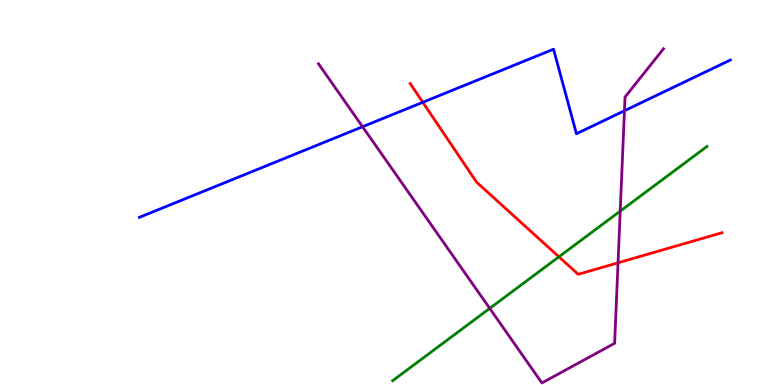[{'lines': ['blue', 'red'], 'intersections': [{'x': 5.46, 'y': 7.34}]}, {'lines': ['green', 'red'], 'intersections': [{'x': 7.21, 'y': 3.33}]}, {'lines': ['purple', 'red'], 'intersections': [{'x': 7.97, 'y': 3.17}]}, {'lines': ['blue', 'green'], 'intersections': []}, {'lines': ['blue', 'purple'], 'intersections': [{'x': 4.68, 'y': 6.71}, {'x': 8.06, 'y': 7.12}]}, {'lines': ['green', 'purple'], 'intersections': [{'x': 6.32, 'y': 1.99}, {'x': 8.0, 'y': 4.52}]}]